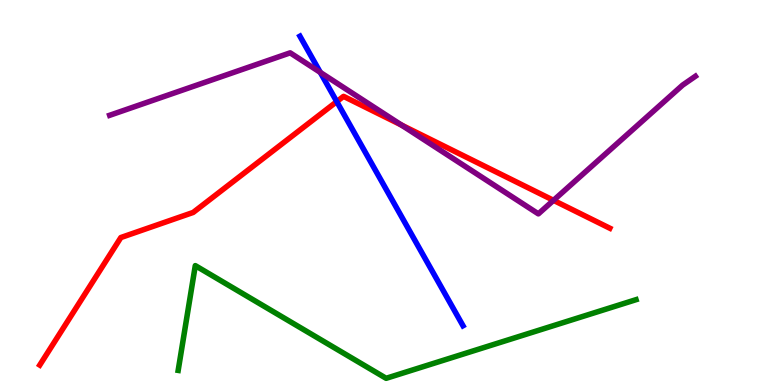[{'lines': ['blue', 'red'], 'intersections': [{'x': 4.35, 'y': 7.36}]}, {'lines': ['green', 'red'], 'intersections': []}, {'lines': ['purple', 'red'], 'intersections': [{'x': 5.18, 'y': 6.75}, {'x': 7.14, 'y': 4.8}]}, {'lines': ['blue', 'green'], 'intersections': []}, {'lines': ['blue', 'purple'], 'intersections': [{'x': 4.13, 'y': 8.12}]}, {'lines': ['green', 'purple'], 'intersections': []}]